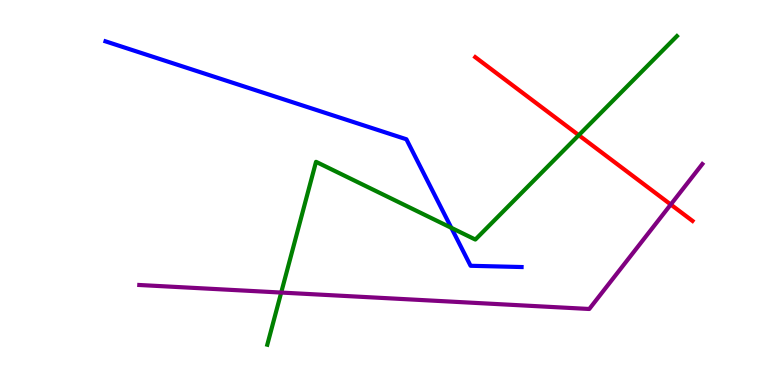[{'lines': ['blue', 'red'], 'intersections': []}, {'lines': ['green', 'red'], 'intersections': [{'x': 7.47, 'y': 6.49}]}, {'lines': ['purple', 'red'], 'intersections': [{'x': 8.65, 'y': 4.69}]}, {'lines': ['blue', 'green'], 'intersections': [{'x': 5.82, 'y': 4.08}]}, {'lines': ['blue', 'purple'], 'intersections': []}, {'lines': ['green', 'purple'], 'intersections': [{'x': 3.63, 'y': 2.4}]}]